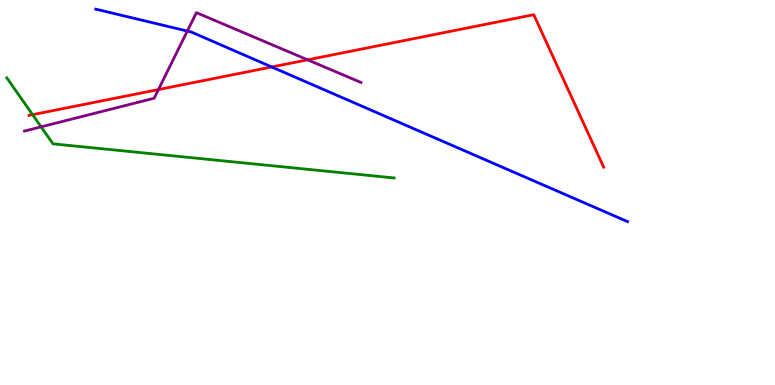[{'lines': ['blue', 'red'], 'intersections': [{'x': 3.51, 'y': 8.26}]}, {'lines': ['green', 'red'], 'intersections': [{'x': 0.421, 'y': 7.02}]}, {'lines': ['purple', 'red'], 'intersections': [{'x': 2.04, 'y': 7.67}, {'x': 3.97, 'y': 8.45}]}, {'lines': ['blue', 'green'], 'intersections': []}, {'lines': ['blue', 'purple'], 'intersections': [{'x': 2.42, 'y': 9.19}]}, {'lines': ['green', 'purple'], 'intersections': [{'x': 0.53, 'y': 6.71}]}]